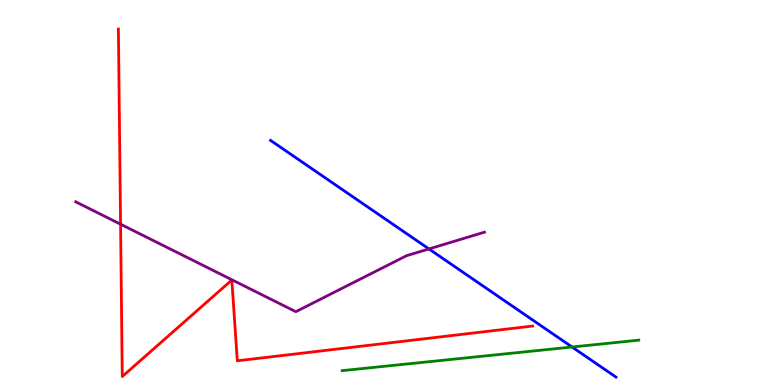[{'lines': ['blue', 'red'], 'intersections': []}, {'lines': ['green', 'red'], 'intersections': []}, {'lines': ['purple', 'red'], 'intersections': [{'x': 1.56, 'y': 4.18}]}, {'lines': ['blue', 'green'], 'intersections': [{'x': 7.38, 'y': 0.987}]}, {'lines': ['blue', 'purple'], 'intersections': [{'x': 5.53, 'y': 3.53}]}, {'lines': ['green', 'purple'], 'intersections': []}]